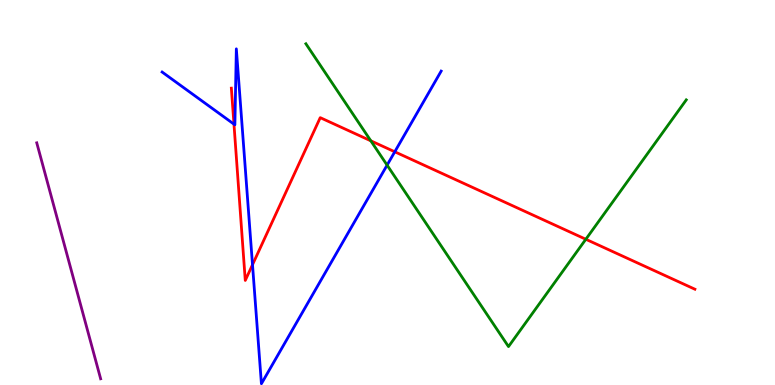[{'lines': ['blue', 'red'], 'intersections': [{'x': 3.02, 'y': 6.78}, {'x': 3.26, 'y': 3.12}, {'x': 5.09, 'y': 6.06}]}, {'lines': ['green', 'red'], 'intersections': [{'x': 4.78, 'y': 6.34}, {'x': 7.56, 'y': 3.79}]}, {'lines': ['purple', 'red'], 'intersections': []}, {'lines': ['blue', 'green'], 'intersections': [{'x': 4.99, 'y': 5.71}]}, {'lines': ['blue', 'purple'], 'intersections': []}, {'lines': ['green', 'purple'], 'intersections': []}]